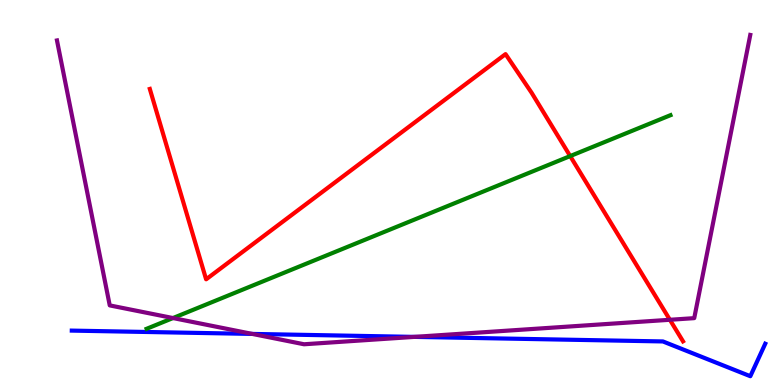[{'lines': ['blue', 'red'], 'intersections': []}, {'lines': ['green', 'red'], 'intersections': [{'x': 7.36, 'y': 5.95}]}, {'lines': ['purple', 'red'], 'intersections': [{'x': 8.64, 'y': 1.69}]}, {'lines': ['blue', 'green'], 'intersections': []}, {'lines': ['blue', 'purple'], 'intersections': [{'x': 3.26, 'y': 1.33}, {'x': 5.35, 'y': 1.25}]}, {'lines': ['green', 'purple'], 'intersections': [{'x': 2.23, 'y': 1.74}]}]